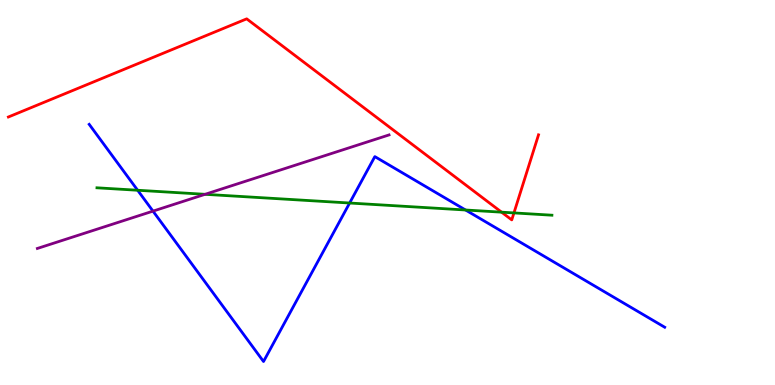[{'lines': ['blue', 'red'], 'intersections': []}, {'lines': ['green', 'red'], 'intersections': [{'x': 6.47, 'y': 4.49}, {'x': 6.63, 'y': 4.47}]}, {'lines': ['purple', 'red'], 'intersections': []}, {'lines': ['blue', 'green'], 'intersections': [{'x': 1.78, 'y': 5.06}, {'x': 4.51, 'y': 4.73}, {'x': 6.01, 'y': 4.55}]}, {'lines': ['blue', 'purple'], 'intersections': [{'x': 1.97, 'y': 4.52}]}, {'lines': ['green', 'purple'], 'intersections': [{'x': 2.65, 'y': 4.95}]}]